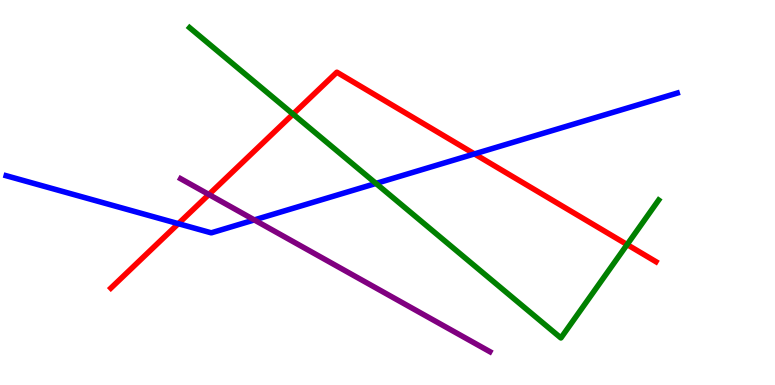[{'lines': ['blue', 'red'], 'intersections': [{'x': 2.3, 'y': 4.19}, {'x': 6.12, 'y': 6.0}]}, {'lines': ['green', 'red'], 'intersections': [{'x': 3.78, 'y': 7.04}, {'x': 8.09, 'y': 3.65}]}, {'lines': ['purple', 'red'], 'intersections': [{'x': 2.7, 'y': 4.95}]}, {'lines': ['blue', 'green'], 'intersections': [{'x': 4.85, 'y': 5.24}]}, {'lines': ['blue', 'purple'], 'intersections': [{'x': 3.28, 'y': 4.29}]}, {'lines': ['green', 'purple'], 'intersections': []}]